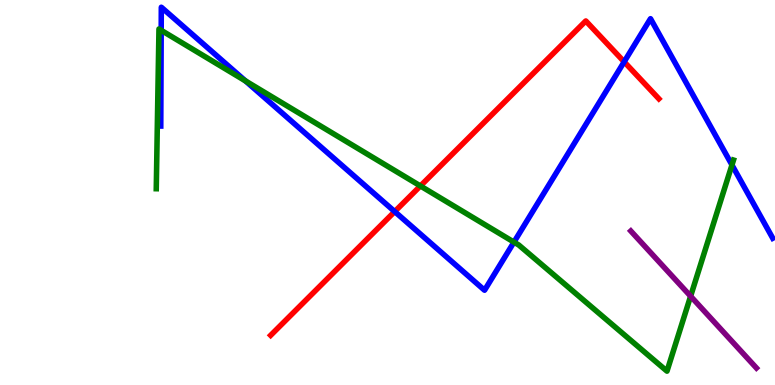[{'lines': ['blue', 'red'], 'intersections': [{'x': 5.09, 'y': 4.5}, {'x': 8.05, 'y': 8.39}]}, {'lines': ['green', 'red'], 'intersections': [{'x': 5.42, 'y': 5.17}]}, {'lines': ['purple', 'red'], 'intersections': []}, {'lines': ['blue', 'green'], 'intersections': [{'x': 2.08, 'y': 9.21}, {'x': 3.17, 'y': 7.9}, {'x': 6.63, 'y': 3.71}, {'x': 9.44, 'y': 5.72}]}, {'lines': ['blue', 'purple'], 'intersections': []}, {'lines': ['green', 'purple'], 'intersections': [{'x': 8.91, 'y': 2.31}]}]